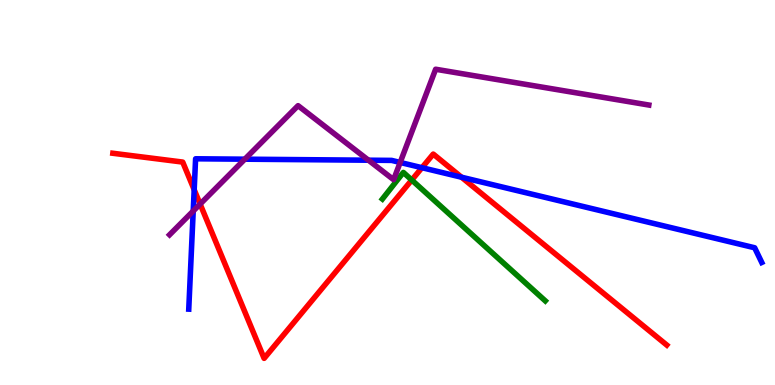[{'lines': ['blue', 'red'], 'intersections': [{'x': 2.51, 'y': 5.07}, {'x': 5.44, 'y': 5.64}, {'x': 5.96, 'y': 5.4}]}, {'lines': ['green', 'red'], 'intersections': [{'x': 5.31, 'y': 5.32}]}, {'lines': ['purple', 'red'], 'intersections': [{'x': 2.58, 'y': 4.7}]}, {'lines': ['blue', 'green'], 'intersections': []}, {'lines': ['blue', 'purple'], 'intersections': [{'x': 2.49, 'y': 4.52}, {'x': 3.16, 'y': 5.87}, {'x': 4.75, 'y': 5.84}, {'x': 5.16, 'y': 5.78}]}, {'lines': ['green', 'purple'], 'intersections': []}]